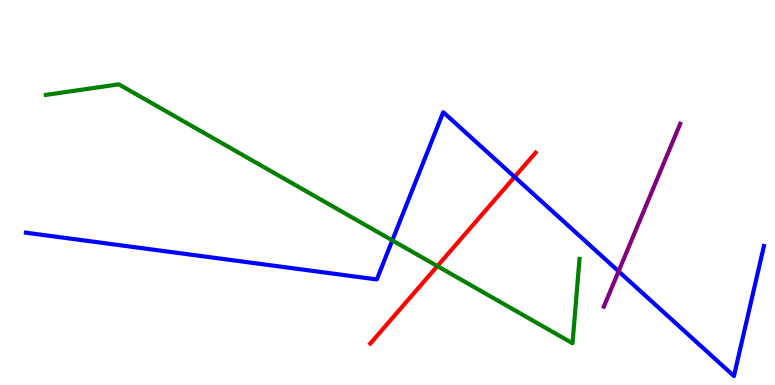[{'lines': ['blue', 'red'], 'intersections': [{'x': 6.64, 'y': 5.4}]}, {'lines': ['green', 'red'], 'intersections': [{'x': 5.64, 'y': 3.09}]}, {'lines': ['purple', 'red'], 'intersections': []}, {'lines': ['blue', 'green'], 'intersections': [{'x': 5.06, 'y': 3.76}]}, {'lines': ['blue', 'purple'], 'intersections': [{'x': 7.98, 'y': 2.95}]}, {'lines': ['green', 'purple'], 'intersections': []}]